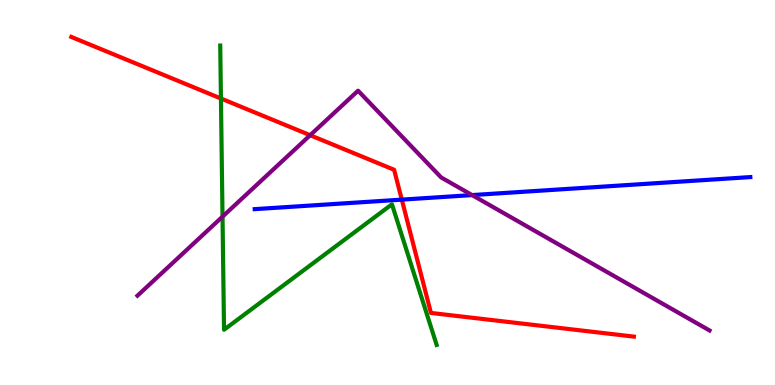[{'lines': ['blue', 'red'], 'intersections': [{'x': 5.18, 'y': 4.81}]}, {'lines': ['green', 'red'], 'intersections': [{'x': 2.85, 'y': 7.44}]}, {'lines': ['purple', 'red'], 'intersections': [{'x': 4.0, 'y': 6.49}]}, {'lines': ['blue', 'green'], 'intersections': []}, {'lines': ['blue', 'purple'], 'intersections': [{'x': 6.09, 'y': 4.93}]}, {'lines': ['green', 'purple'], 'intersections': [{'x': 2.87, 'y': 4.37}]}]